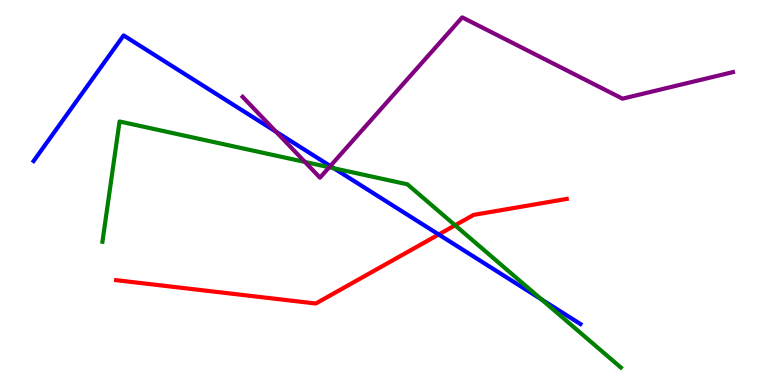[{'lines': ['blue', 'red'], 'intersections': [{'x': 5.66, 'y': 3.91}]}, {'lines': ['green', 'red'], 'intersections': [{'x': 5.87, 'y': 4.15}]}, {'lines': ['purple', 'red'], 'intersections': []}, {'lines': ['blue', 'green'], 'intersections': [{'x': 4.31, 'y': 5.63}, {'x': 6.99, 'y': 2.22}]}, {'lines': ['blue', 'purple'], 'intersections': [{'x': 3.56, 'y': 6.58}, {'x': 4.26, 'y': 5.69}]}, {'lines': ['green', 'purple'], 'intersections': [{'x': 3.93, 'y': 5.79}, {'x': 4.25, 'y': 5.66}]}]